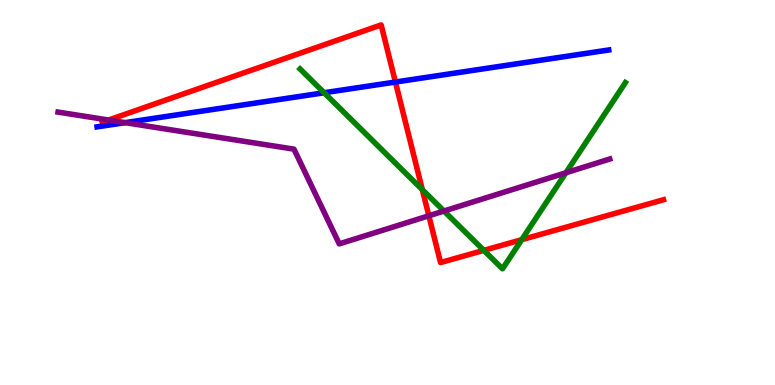[{'lines': ['blue', 'red'], 'intersections': [{'x': 5.1, 'y': 7.87}]}, {'lines': ['green', 'red'], 'intersections': [{'x': 5.45, 'y': 5.07}, {'x': 6.24, 'y': 3.5}, {'x': 6.73, 'y': 3.77}]}, {'lines': ['purple', 'red'], 'intersections': [{'x': 1.4, 'y': 6.88}, {'x': 5.53, 'y': 4.4}]}, {'lines': ['blue', 'green'], 'intersections': [{'x': 4.18, 'y': 7.59}]}, {'lines': ['blue', 'purple'], 'intersections': [{'x': 1.62, 'y': 6.81}]}, {'lines': ['green', 'purple'], 'intersections': [{'x': 5.73, 'y': 4.52}, {'x': 7.3, 'y': 5.51}]}]